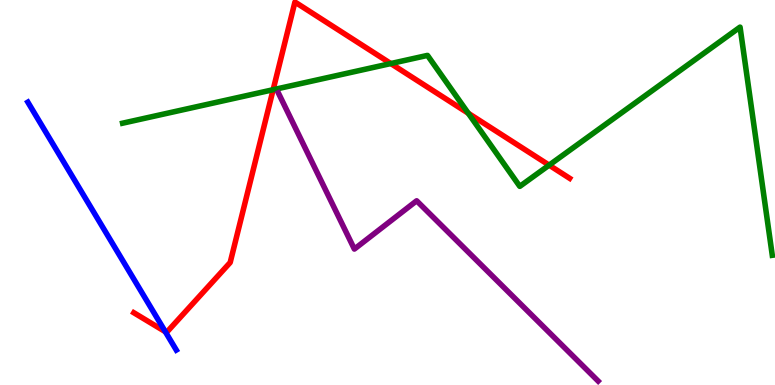[{'lines': ['blue', 'red'], 'intersections': [{'x': 2.13, 'y': 1.38}]}, {'lines': ['green', 'red'], 'intersections': [{'x': 3.52, 'y': 7.67}, {'x': 5.04, 'y': 8.35}, {'x': 6.04, 'y': 7.06}, {'x': 7.09, 'y': 5.71}]}, {'lines': ['purple', 'red'], 'intersections': []}, {'lines': ['blue', 'green'], 'intersections': []}, {'lines': ['blue', 'purple'], 'intersections': []}, {'lines': ['green', 'purple'], 'intersections': []}]